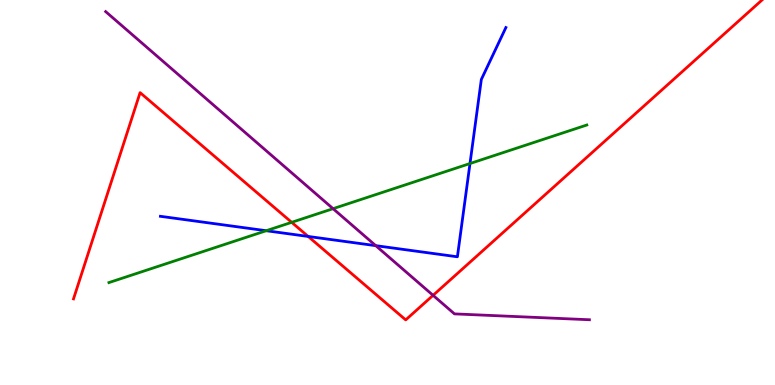[{'lines': ['blue', 'red'], 'intersections': [{'x': 3.98, 'y': 3.86}]}, {'lines': ['green', 'red'], 'intersections': [{'x': 3.76, 'y': 4.23}]}, {'lines': ['purple', 'red'], 'intersections': [{'x': 5.59, 'y': 2.33}]}, {'lines': ['blue', 'green'], 'intersections': [{'x': 3.44, 'y': 4.01}, {'x': 6.06, 'y': 5.75}]}, {'lines': ['blue', 'purple'], 'intersections': [{'x': 4.85, 'y': 3.62}]}, {'lines': ['green', 'purple'], 'intersections': [{'x': 4.3, 'y': 4.58}]}]